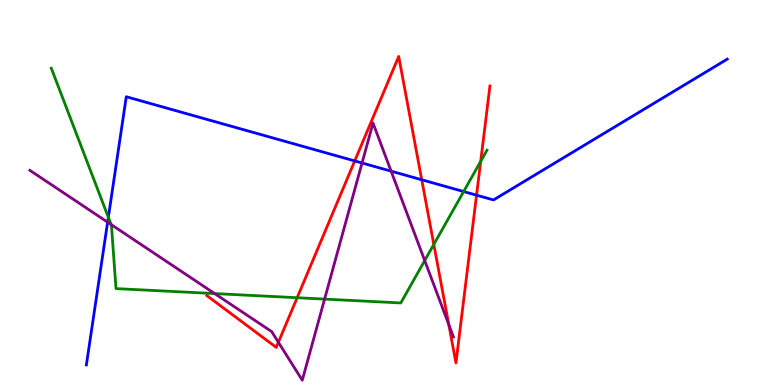[{'lines': ['blue', 'red'], 'intersections': [{'x': 4.58, 'y': 5.82}, {'x': 5.44, 'y': 5.33}, {'x': 6.15, 'y': 4.93}]}, {'lines': ['green', 'red'], 'intersections': [{'x': 3.83, 'y': 2.27}, {'x': 5.6, 'y': 3.65}, {'x': 6.2, 'y': 5.81}]}, {'lines': ['purple', 'red'], 'intersections': [{'x': 3.59, 'y': 1.11}, {'x': 5.79, 'y': 1.57}]}, {'lines': ['blue', 'green'], 'intersections': [{'x': 1.4, 'y': 4.36}, {'x': 5.98, 'y': 5.02}]}, {'lines': ['blue', 'purple'], 'intersections': [{'x': 1.39, 'y': 4.23}, {'x': 4.67, 'y': 5.77}, {'x': 5.05, 'y': 5.55}]}, {'lines': ['green', 'purple'], 'intersections': [{'x': 1.43, 'y': 4.17}, {'x': 2.77, 'y': 2.37}, {'x': 4.19, 'y': 2.23}, {'x': 5.48, 'y': 3.23}]}]